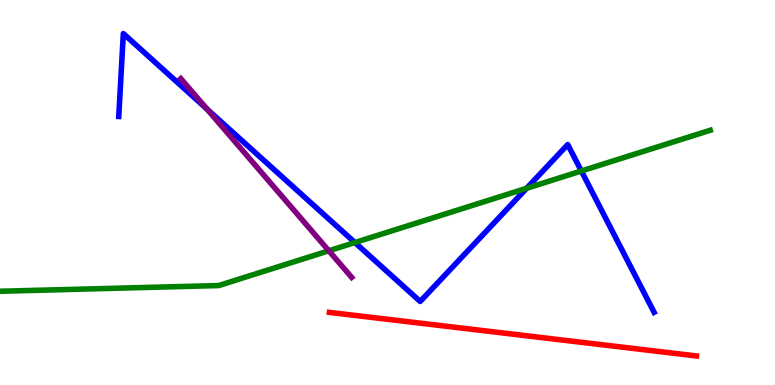[{'lines': ['blue', 'red'], 'intersections': []}, {'lines': ['green', 'red'], 'intersections': []}, {'lines': ['purple', 'red'], 'intersections': []}, {'lines': ['blue', 'green'], 'intersections': [{'x': 4.58, 'y': 3.7}, {'x': 6.8, 'y': 5.11}, {'x': 7.5, 'y': 5.56}]}, {'lines': ['blue', 'purple'], 'intersections': [{'x': 2.67, 'y': 7.17}]}, {'lines': ['green', 'purple'], 'intersections': [{'x': 4.24, 'y': 3.49}]}]